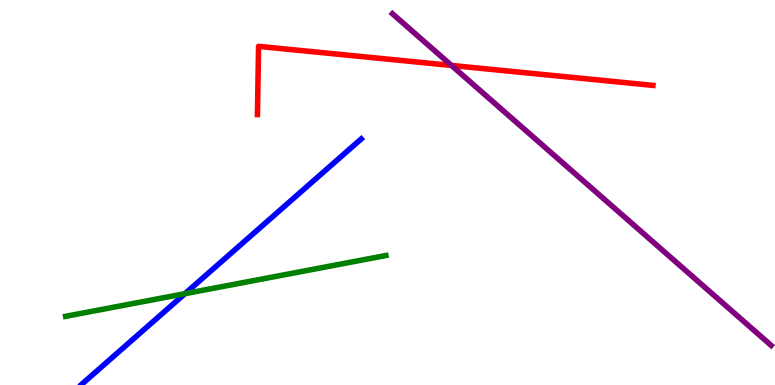[{'lines': ['blue', 'red'], 'intersections': []}, {'lines': ['green', 'red'], 'intersections': []}, {'lines': ['purple', 'red'], 'intersections': [{'x': 5.83, 'y': 8.3}]}, {'lines': ['blue', 'green'], 'intersections': [{'x': 2.39, 'y': 2.37}]}, {'lines': ['blue', 'purple'], 'intersections': []}, {'lines': ['green', 'purple'], 'intersections': []}]